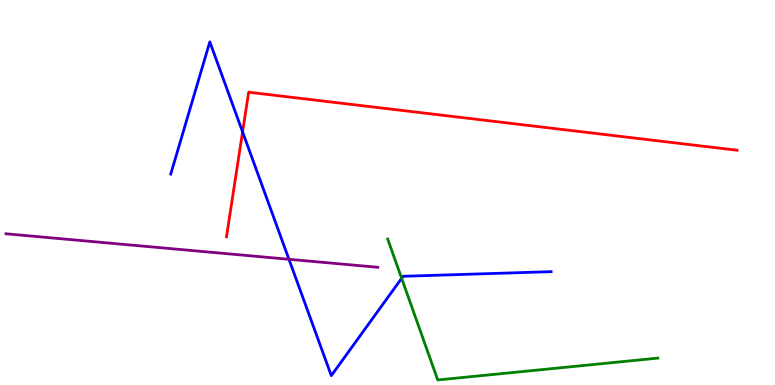[{'lines': ['blue', 'red'], 'intersections': [{'x': 3.13, 'y': 6.57}]}, {'lines': ['green', 'red'], 'intersections': []}, {'lines': ['purple', 'red'], 'intersections': []}, {'lines': ['blue', 'green'], 'intersections': [{'x': 5.18, 'y': 2.77}]}, {'lines': ['blue', 'purple'], 'intersections': [{'x': 3.73, 'y': 3.27}]}, {'lines': ['green', 'purple'], 'intersections': []}]